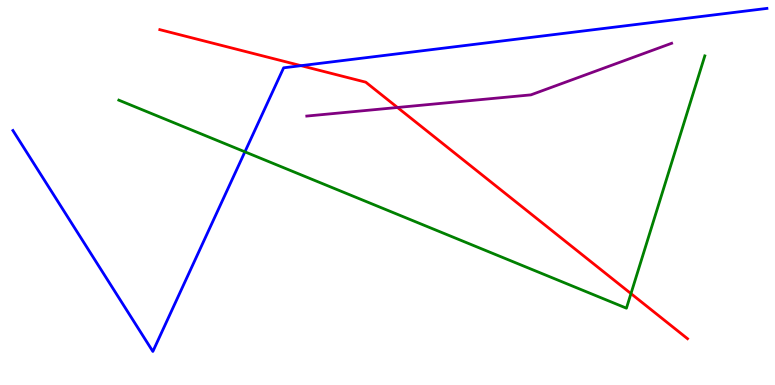[{'lines': ['blue', 'red'], 'intersections': [{'x': 3.88, 'y': 8.29}]}, {'lines': ['green', 'red'], 'intersections': [{'x': 8.14, 'y': 2.37}]}, {'lines': ['purple', 'red'], 'intersections': [{'x': 5.13, 'y': 7.21}]}, {'lines': ['blue', 'green'], 'intersections': [{'x': 3.16, 'y': 6.06}]}, {'lines': ['blue', 'purple'], 'intersections': []}, {'lines': ['green', 'purple'], 'intersections': []}]